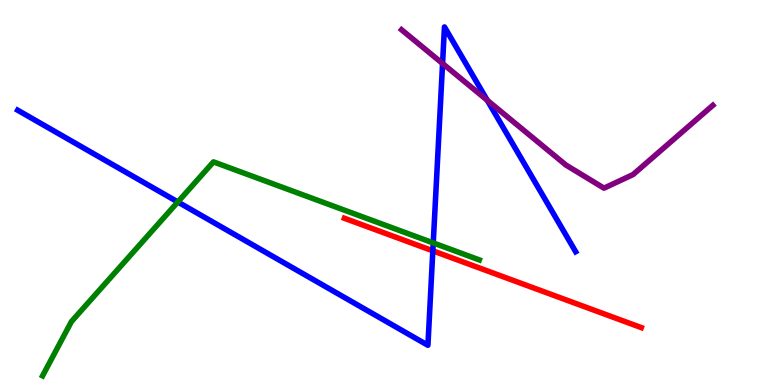[{'lines': ['blue', 'red'], 'intersections': [{'x': 5.58, 'y': 3.48}]}, {'lines': ['green', 'red'], 'intersections': []}, {'lines': ['purple', 'red'], 'intersections': []}, {'lines': ['blue', 'green'], 'intersections': [{'x': 2.29, 'y': 4.75}, {'x': 5.59, 'y': 3.69}]}, {'lines': ['blue', 'purple'], 'intersections': [{'x': 5.71, 'y': 8.35}, {'x': 6.29, 'y': 7.39}]}, {'lines': ['green', 'purple'], 'intersections': []}]